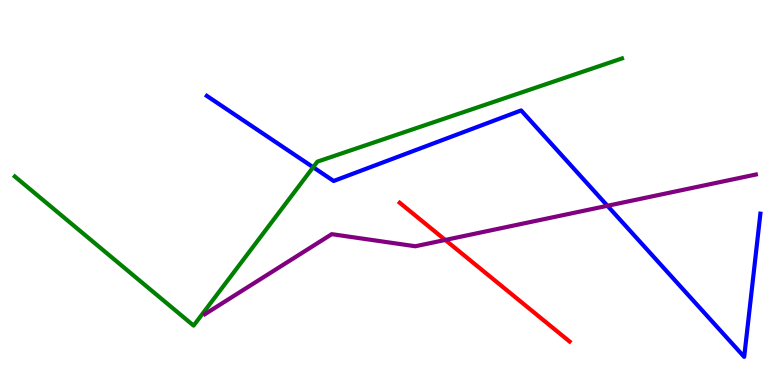[{'lines': ['blue', 'red'], 'intersections': []}, {'lines': ['green', 'red'], 'intersections': []}, {'lines': ['purple', 'red'], 'intersections': [{'x': 5.75, 'y': 3.77}]}, {'lines': ['blue', 'green'], 'intersections': [{'x': 4.04, 'y': 5.66}]}, {'lines': ['blue', 'purple'], 'intersections': [{'x': 7.84, 'y': 4.65}]}, {'lines': ['green', 'purple'], 'intersections': []}]